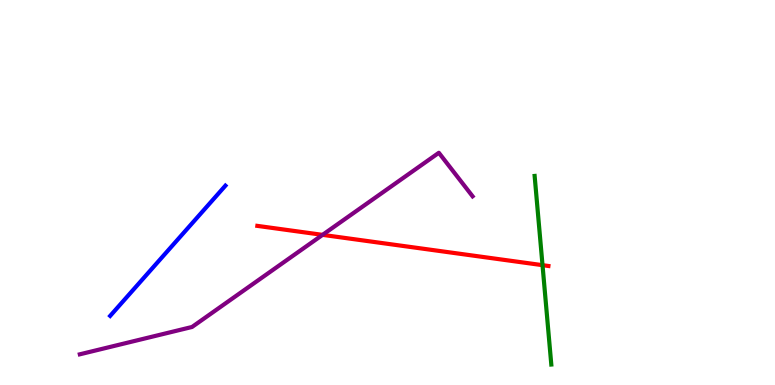[{'lines': ['blue', 'red'], 'intersections': []}, {'lines': ['green', 'red'], 'intersections': [{'x': 7.0, 'y': 3.11}]}, {'lines': ['purple', 'red'], 'intersections': [{'x': 4.16, 'y': 3.9}]}, {'lines': ['blue', 'green'], 'intersections': []}, {'lines': ['blue', 'purple'], 'intersections': []}, {'lines': ['green', 'purple'], 'intersections': []}]